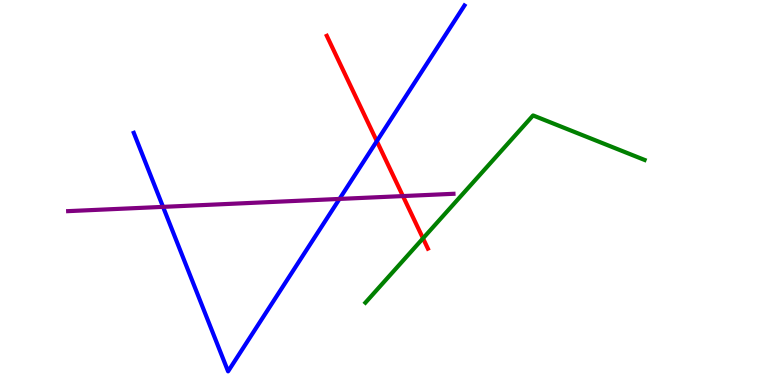[{'lines': ['blue', 'red'], 'intersections': [{'x': 4.86, 'y': 6.33}]}, {'lines': ['green', 'red'], 'intersections': [{'x': 5.46, 'y': 3.81}]}, {'lines': ['purple', 'red'], 'intersections': [{'x': 5.2, 'y': 4.91}]}, {'lines': ['blue', 'green'], 'intersections': []}, {'lines': ['blue', 'purple'], 'intersections': [{'x': 2.1, 'y': 4.63}, {'x': 4.38, 'y': 4.83}]}, {'lines': ['green', 'purple'], 'intersections': []}]